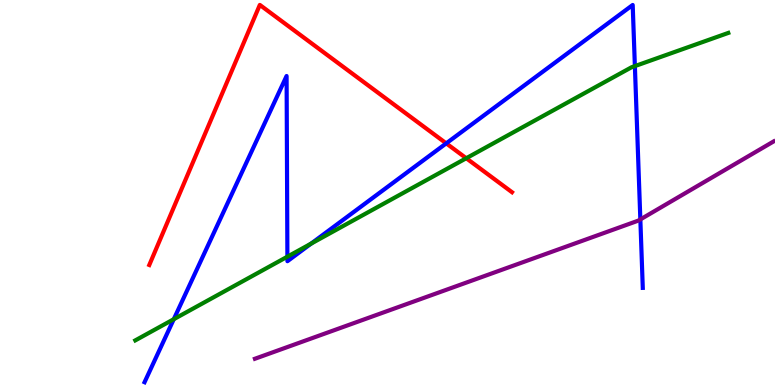[{'lines': ['blue', 'red'], 'intersections': [{'x': 5.76, 'y': 6.28}]}, {'lines': ['green', 'red'], 'intersections': [{'x': 6.02, 'y': 5.89}]}, {'lines': ['purple', 'red'], 'intersections': []}, {'lines': ['blue', 'green'], 'intersections': [{'x': 2.24, 'y': 1.71}, {'x': 3.71, 'y': 3.33}, {'x': 4.01, 'y': 3.67}, {'x': 8.19, 'y': 8.28}]}, {'lines': ['blue', 'purple'], 'intersections': [{'x': 8.26, 'y': 4.3}]}, {'lines': ['green', 'purple'], 'intersections': []}]